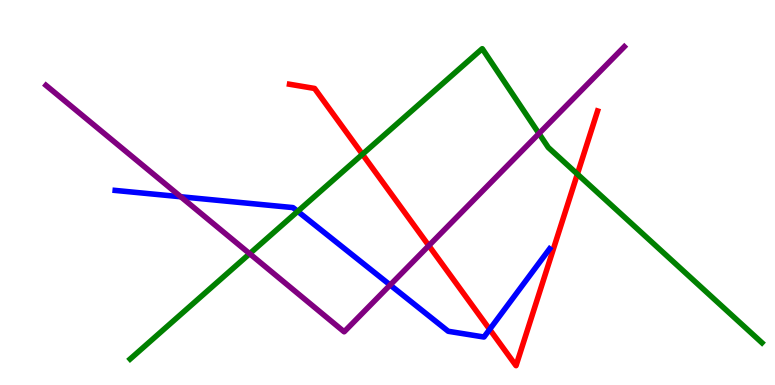[{'lines': ['blue', 'red'], 'intersections': [{'x': 6.32, 'y': 1.44}]}, {'lines': ['green', 'red'], 'intersections': [{'x': 4.68, 'y': 5.99}, {'x': 7.45, 'y': 5.48}]}, {'lines': ['purple', 'red'], 'intersections': [{'x': 5.53, 'y': 3.62}]}, {'lines': ['blue', 'green'], 'intersections': [{'x': 3.84, 'y': 4.51}]}, {'lines': ['blue', 'purple'], 'intersections': [{'x': 2.33, 'y': 4.89}, {'x': 5.03, 'y': 2.6}]}, {'lines': ['green', 'purple'], 'intersections': [{'x': 3.22, 'y': 3.41}, {'x': 6.95, 'y': 6.53}]}]